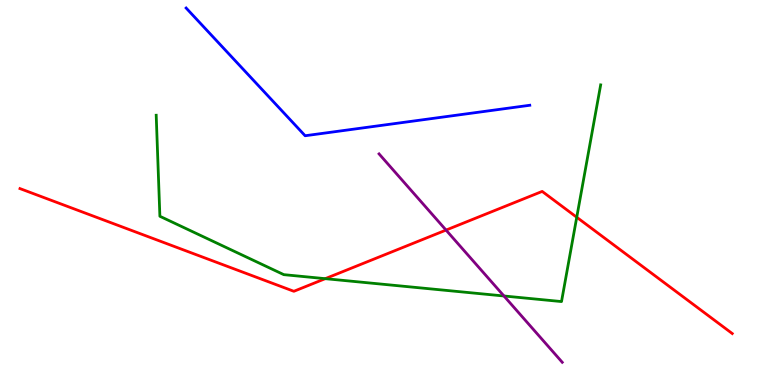[{'lines': ['blue', 'red'], 'intersections': []}, {'lines': ['green', 'red'], 'intersections': [{'x': 4.2, 'y': 2.76}, {'x': 7.44, 'y': 4.36}]}, {'lines': ['purple', 'red'], 'intersections': [{'x': 5.76, 'y': 4.02}]}, {'lines': ['blue', 'green'], 'intersections': []}, {'lines': ['blue', 'purple'], 'intersections': []}, {'lines': ['green', 'purple'], 'intersections': [{'x': 6.5, 'y': 2.31}]}]